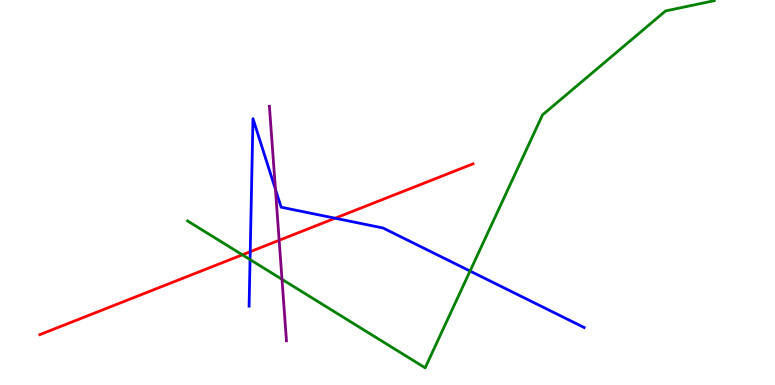[{'lines': ['blue', 'red'], 'intersections': [{'x': 3.23, 'y': 3.46}, {'x': 4.32, 'y': 4.33}]}, {'lines': ['green', 'red'], 'intersections': [{'x': 3.13, 'y': 3.38}]}, {'lines': ['purple', 'red'], 'intersections': [{'x': 3.6, 'y': 3.76}]}, {'lines': ['blue', 'green'], 'intersections': [{'x': 3.23, 'y': 3.26}, {'x': 6.07, 'y': 2.96}]}, {'lines': ['blue', 'purple'], 'intersections': [{'x': 3.55, 'y': 5.08}]}, {'lines': ['green', 'purple'], 'intersections': [{'x': 3.64, 'y': 2.74}]}]